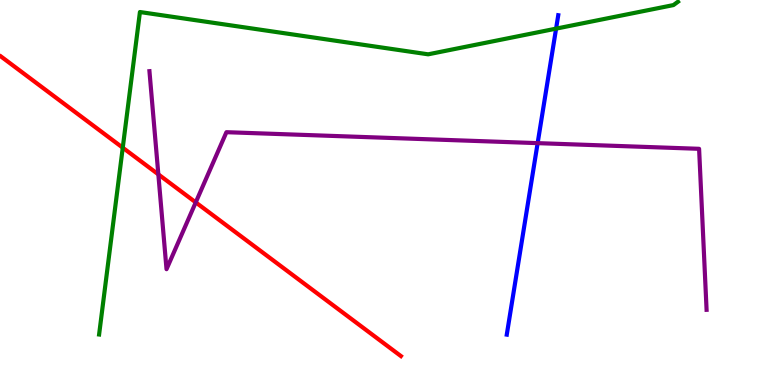[{'lines': ['blue', 'red'], 'intersections': []}, {'lines': ['green', 'red'], 'intersections': [{'x': 1.58, 'y': 6.16}]}, {'lines': ['purple', 'red'], 'intersections': [{'x': 2.04, 'y': 5.47}, {'x': 2.53, 'y': 4.74}]}, {'lines': ['blue', 'green'], 'intersections': [{'x': 7.18, 'y': 9.26}]}, {'lines': ['blue', 'purple'], 'intersections': [{'x': 6.94, 'y': 6.28}]}, {'lines': ['green', 'purple'], 'intersections': []}]